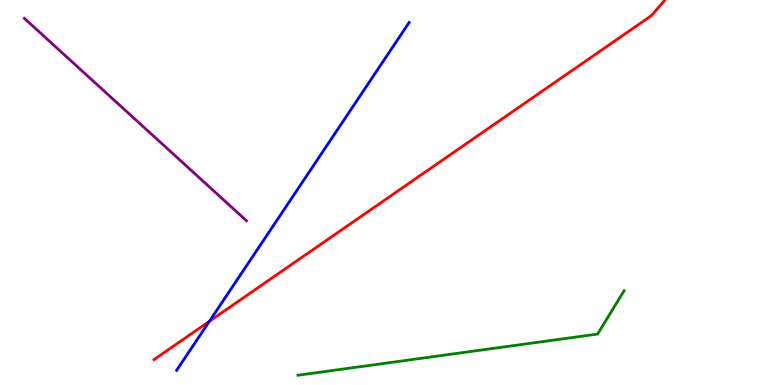[{'lines': ['blue', 'red'], 'intersections': [{'x': 2.7, 'y': 1.65}]}, {'lines': ['green', 'red'], 'intersections': []}, {'lines': ['purple', 'red'], 'intersections': []}, {'lines': ['blue', 'green'], 'intersections': []}, {'lines': ['blue', 'purple'], 'intersections': []}, {'lines': ['green', 'purple'], 'intersections': []}]